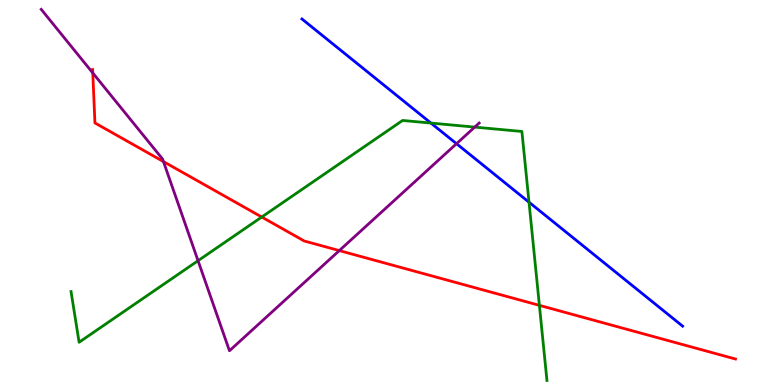[{'lines': ['blue', 'red'], 'intersections': []}, {'lines': ['green', 'red'], 'intersections': [{'x': 3.38, 'y': 4.36}, {'x': 6.96, 'y': 2.07}]}, {'lines': ['purple', 'red'], 'intersections': [{'x': 1.2, 'y': 8.1}, {'x': 2.11, 'y': 5.8}, {'x': 4.38, 'y': 3.49}]}, {'lines': ['blue', 'green'], 'intersections': [{'x': 5.56, 'y': 6.8}, {'x': 6.83, 'y': 4.75}]}, {'lines': ['blue', 'purple'], 'intersections': [{'x': 5.89, 'y': 6.27}]}, {'lines': ['green', 'purple'], 'intersections': [{'x': 2.56, 'y': 3.23}, {'x': 6.13, 'y': 6.7}]}]